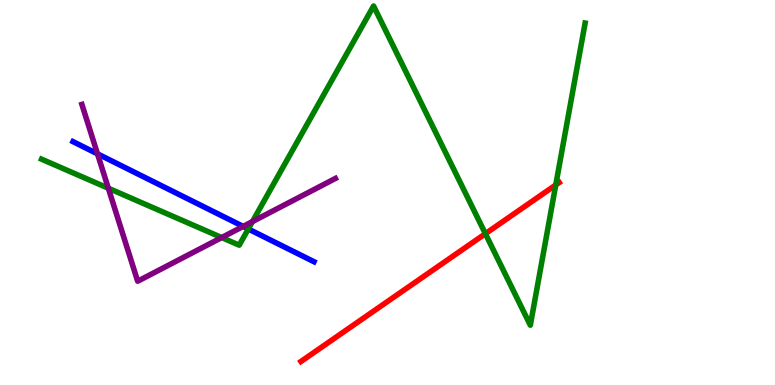[{'lines': ['blue', 'red'], 'intersections': []}, {'lines': ['green', 'red'], 'intersections': [{'x': 6.26, 'y': 3.93}, {'x': 7.17, 'y': 5.2}]}, {'lines': ['purple', 'red'], 'intersections': []}, {'lines': ['blue', 'green'], 'intersections': [{'x': 3.2, 'y': 4.05}]}, {'lines': ['blue', 'purple'], 'intersections': [{'x': 1.26, 'y': 6.0}, {'x': 3.14, 'y': 4.12}]}, {'lines': ['green', 'purple'], 'intersections': [{'x': 1.4, 'y': 5.11}, {'x': 2.86, 'y': 3.83}, {'x': 3.26, 'y': 4.25}]}]